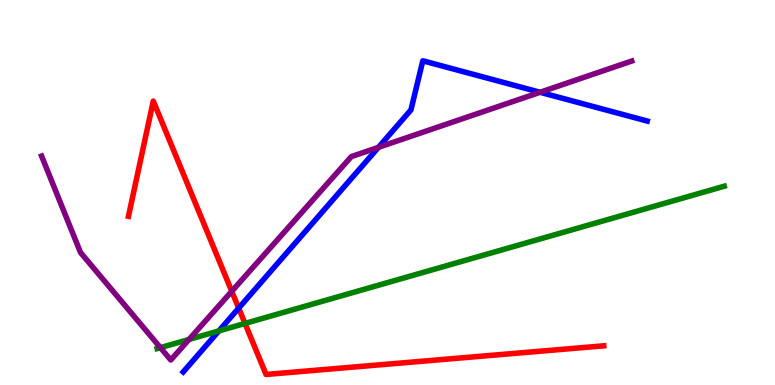[{'lines': ['blue', 'red'], 'intersections': [{'x': 3.08, 'y': 2.0}]}, {'lines': ['green', 'red'], 'intersections': [{'x': 3.16, 'y': 1.6}]}, {'lines': ['purple', 'red'], 'intersections': [{'x': 2.99, 'y': 2.43}]}, {'lines': ['blue', 'green'], 'intersections': [{'x': 2.82, 'y': 1.41}]}, {'lines': ['blue', 'purple'], 'intersections': [{'x': 4.88, 'y': 6.17}, {'x': 6.97, 'y': 7.6}]}, {'lines': ['green', 'purple'], 'intersections': [{'x': 2.07, 'y': 0.97}, {'x': 2.44, 'y': 1.18}]}]